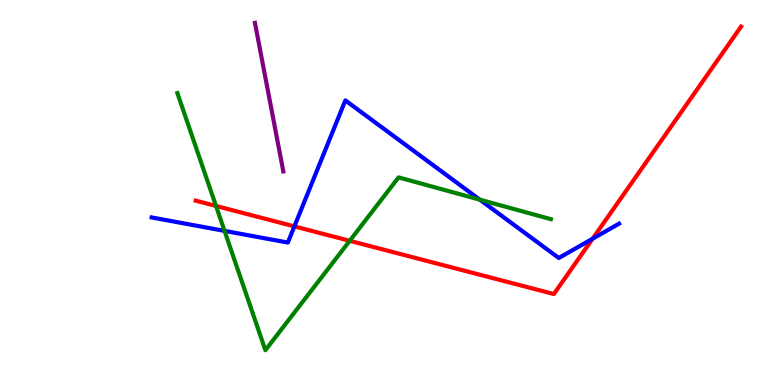[{'lines': ['blue', 'red'], 'intersections': [{'x': 3.8, 'y': 4.12}, {'x': 7.65, 'y': 3.8}]}, {'lines': ['green', 'red'], 'intersections': [{'x': 2.79, 'y': 4.65}, {'x': 4.51, 'y': 3.75}]}, {'lines': ['purple', 'red'], 'intersections': []}, {'lines': ['blue', 'green'], 'intersections': [{'x': 2.9, 'y': 4.0}, {'x': 6.19, 'y': 4.81}]}, {'lines': ['blue', 'purple'], 'intersections': []}, {'lines': ['green', 'purple'], 'intersections': []}]